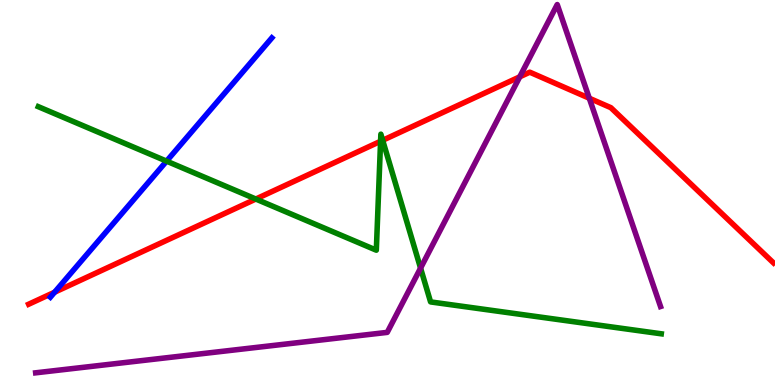[{'lines': ['blue', 'red'], 'intersections': [{'x': 0.705, 'y': 2.41}]}, {'lines': ['green', 'red'], 'intersections': [{'x': 3.3, 'y': 4.83}, {'x': 4.91, 'y': 6.33}, {'x': 4.94, 'y': 6.36}]}, {'lines': ['purple', 'red'], 'intersections': [{'x': 6.71, 'y': 8.0}, {'x': 7.6, 'y': 7.45}]}, {'lines': ['blue', 'green'], 'intersections': [{'x': 2.15, 'y': 5.81}]}, {'lines': ['blue', 'purple'], 'intersections': []}, {'lines': ['green', 'purple'], 'intersections': [{'x': 5.43, 'y': 3.04}]}]